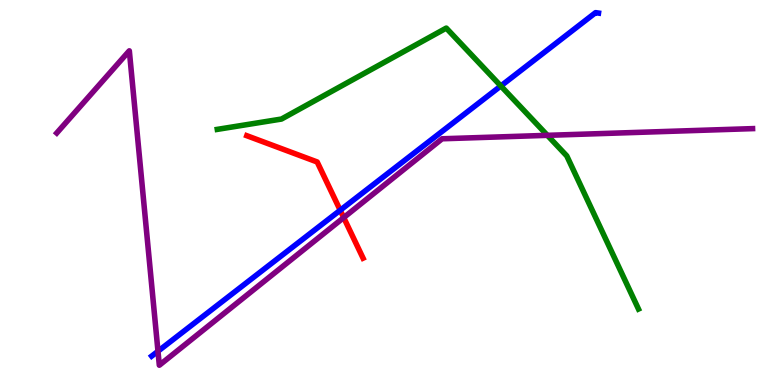[{'lines': ['blue', 'red'], 'intersections': [{'x': 4.39, 'y': 4.54}]}, {'lines': ['green', 'red'], 'intersections': []}, {'lines': ['purple', 'red'], 'intersections': [{'x': 4.43, 'y': 4.35}]}, {'lines': ['blue', 'green'], 'intersections': [{'x': 6.46, 'y': 7.77}]}, {'lines': ['blue', 'purple'], 'intersections': [{'x': 2.04, 'y': 0.877}]}, {'lines': ['green', 'purple'], 'intersections': [{'x': 7.06, 'y': 6.48}]}]